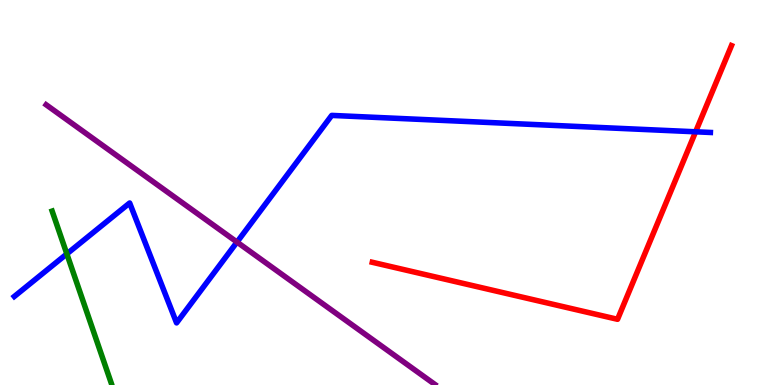[{'lines': ['blue', 'red'], 'intersections': [{'x': 8.98, 'y': 6.58}]}, {'lines': ['green', 'red'], 'intersections': []}, {'lines': ['purple', 'red'], 'intersections': []}, {'lines': ['blue', 'green'], 'intersections': [{'x': 0.863, 'y': 3.41}]}, {'lines': ['blue', 'purple'], 'intersections': [{'x': 3.06, 'y': 3.71}]}, {'lines': ['green', 'purple'], 'intersections': []}]